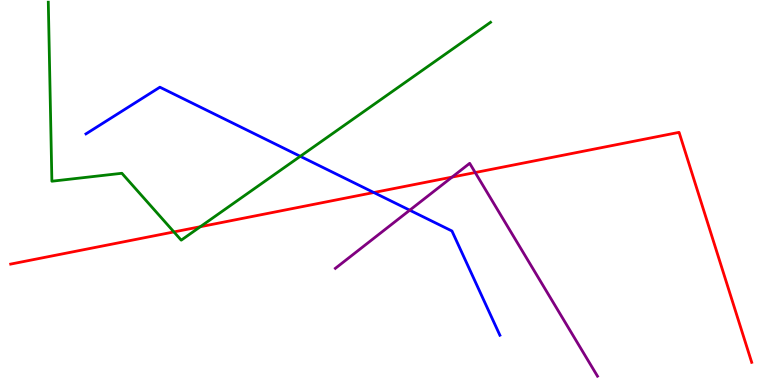[{'lines': ['blue', 'red'], 'intersections': [{'x': 4.82, 'y': 5.0}]}, {'lines': ['green', 'red'], 'intersections': [{'x': 2.24, 'y': 3.98}, {'x': 2.58, 'y': 4.11}]}, {'lines': ['purple', 'red'], 'intersections': [{'x': 5.83, 'y': 5.4}, {'x': 6.13, 'y': 5.52}]}, {'lines': ['blue', 'green'], 'intersections': [{'x': 3.87, 'y': 5.94}]}, {'lines': ['blue', 'purple'], 'intersections': [{'x': 5.29, 'y': 4.54}]}, {'lines': ['green', 'purple'], 'intersections': []}]